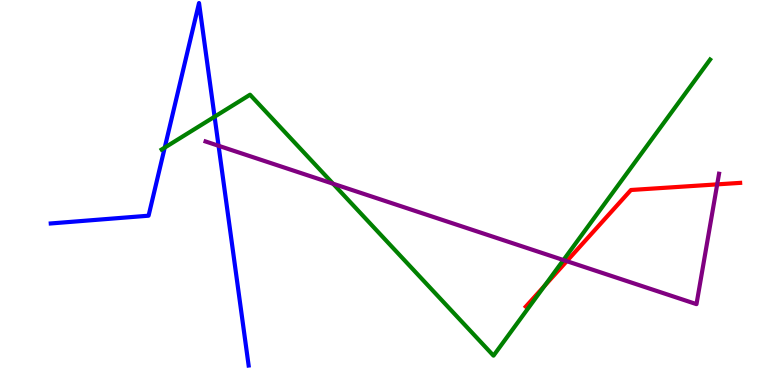[{'lines': ['blue', 'red'], 'intersections': []}, {'lines': ['green', 'red'], 'intersections': [{'x': 7.03, 'y': 2.58}]}, {'lines': ['purple', 'red'], 'intersections': [{'x': 7.31, 'y': 3.22}, {'x': 9.25, 'y': 5.21}]}, {'lines': ['blue', 'green'], 'intersections': [{'x': 2.13, 'y': 6.17}, {'x': 2.77, 'y': 6.97}]}, {'lines': ['blue', 'purple'], 'intersections': [{'x': 2.82, 'y': 6.21}]}, {'lines': ['green', 'purple'], 'intersections': [{'x': 4.3, 'y': 5.23}, {'x': 7.27, 'y': 3.25}]}]